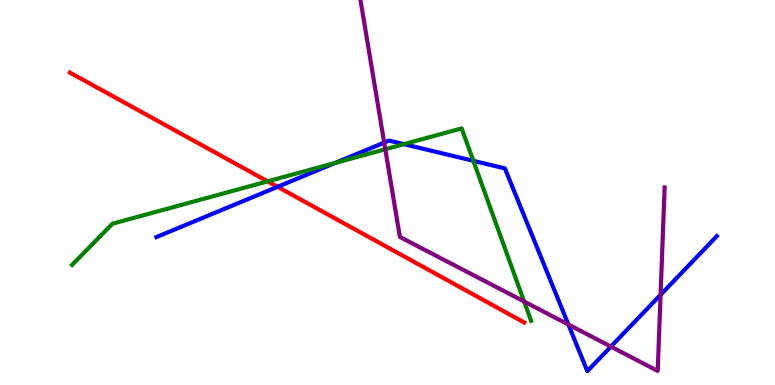[{'lines': ['blue', 'red'], 'intersections': [{'x': 3.58, 'y': 5.15}]}, {'lines': ['green', 'red'], 'intersections': [{'x': 3.45, 'y': 5.29}]}, {'lines': ['purple', 'red'], 'intersections': []}, {'lines': ['blue', 'green'], 'intersections': [{'x': 4.32, 'y': 5.77}, {'x': 5.21, 'y': 6.26}, {'x': 6.11, 'y': 5.82}]}, {'lines': ['blue', 'purple'], 'intersections': [{'x': 4.96, 'y': 6.3}, {'x': 7.33, 'y': 1.57}, {'x': 7.88, 'y': 0.997}, {'x': 8.52, 'y': 2.34}]}, {'lines': ['green', 'purple'], 'intersections': [{'x': 4.97, 'y': 6.12}, {'x': 6.76, 'y': 2.17}]}]